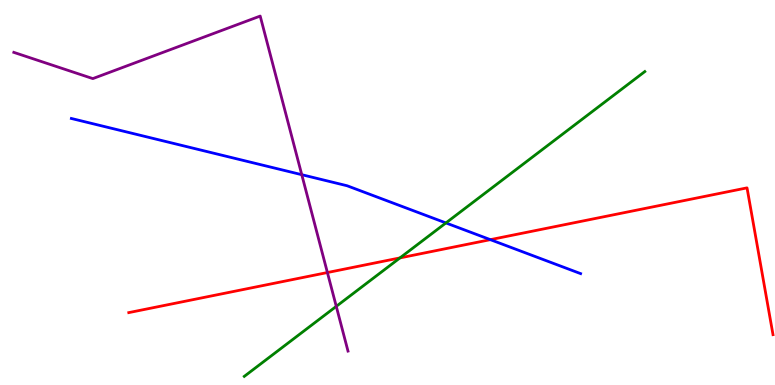[{'lines': ['blue', 'red'], 'intersections': [{'x': 6.33, 'y': 3.78}]}, {'lines': ['green', 'red'], 'intersections': [{'x': 5.16, 'y': 3.3}]}, {'lines': ['purple', 'red'], 'intersections': [{'x': 4.22, 'y': 2.92}]}, {'lines': ['blue', 'green'], 'intersections': [{'x': 5.75, 'y': 4.21}]}, {'lines': ['blue', 'purple'], 'intersections': [{'x': 3.89, 'y': 5.46}]}, {'lines': ['green', 'purple'], 'intersections': [{'x': 4.34, 'y': 2.04}]}]